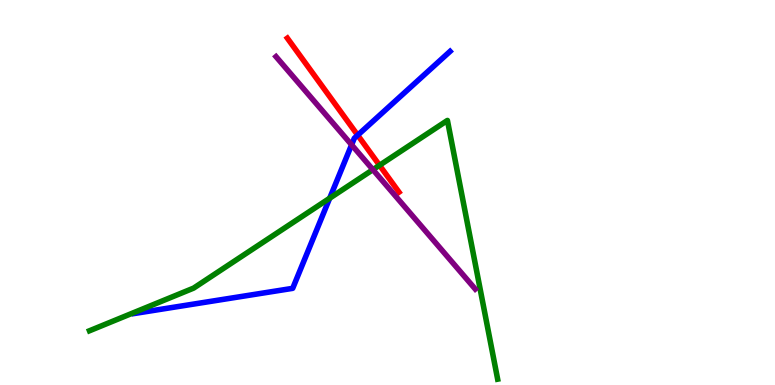[{'lines': ['blue', 'red'], 'intersections': [{'x': 4.62, 'y': 6.49}]}, {'lines': ['green', 'red'], 'intersections': [{'x': 4.9, 'y': 5.71}]}, {'lines': ['purple', 'red'], 'intersections': []}, {'lines': ['blue', 'green'], 'intersections': [{'x': 4.25, 'y': 4.85}]}, {'lines': ['blue', 'purple'], 'intersections': [{'x': 4.54, 'y': 6.24}]}, {'lines': ['green', 'purple'], 'intersections': [{'x': 4.81, 'y': 5.59}]}]